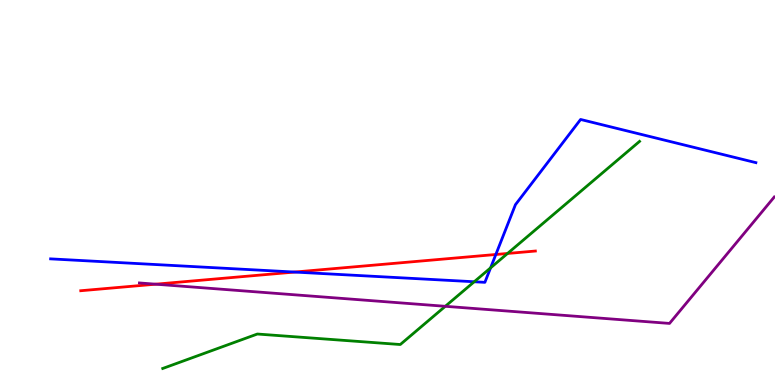[{'lines': ['blue', 'red'], 'intersections': [{'x': 3.8, 'y': 2.93}, {'x': 6.4, 'y': 3.39}]}, {'lines': ['green', 'red'], 'intersections': [{'x': 6.55, 'y': 3.42}]}, {'lines': ['purple', 'red'], 'intersections': [{'x': 2.01, 'y': 2.62}]}, {'lines': ['blue', 'green'], 'intersections': [{'x': 6.12, 'y': 2.68}, {'x': 6.33, 'y': 3.04}]}, {'lines': ['blue', 'purple'], 'intersections': []}, {'lines': ['green', 'purple'], 'intersections': [{'x': 5.75, 'y': 2.04}]}]